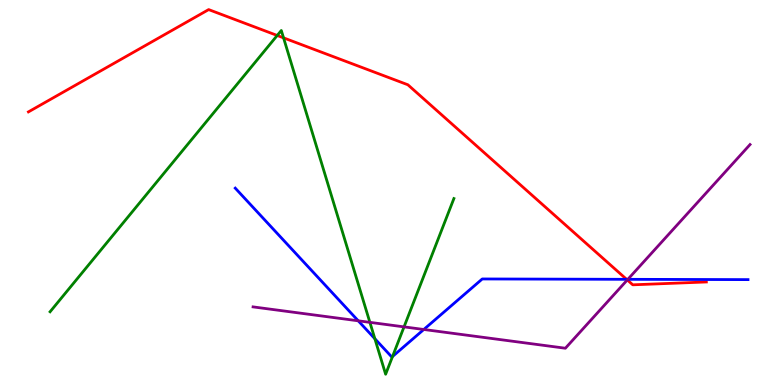[{'lines': ['blue', 'red'], 'intersections': [{'x': 8.09, 'y': 2.74}]}, {'lines': ['green', 'red'], 'intersections': [{'x': 3.58, 'y': 9.08}, {'x': 3.66, 'y': 9.02}]}, {'lines': ['purple', 'red'], 'intersections': [{'x': 8.09, 'y': 2.73}]}, {'lines': ['blue', 'green'], 'intersections': [{'x': 4.84, 'y': 1.2}, {'x': 5.06, 'y': 0.74}]}, {'lines': ['blue', 'purple'], 'intersections': [{'x': 4.62, 'y': 1.67}, {'x': 5.47, 'y': 1.44}, {'x': 8.1, 'y': 2.74}]}, {'lines': ['green', 'purple'], 'intersections': [{'x': 4.77, 'y': 1.63}, {'x': 5.21, 'y': 1.51}]}]